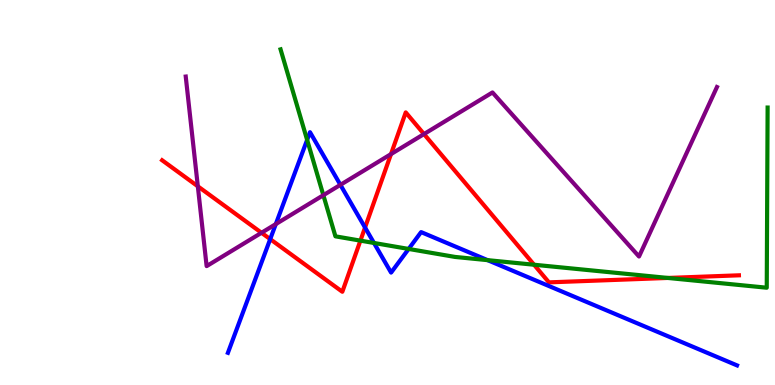[{'lines': ['blue', 'red'], 'intersections': [{'x': 3.49, 'y': 3.79}, {'x': 4.71, 'y': 4.09}]}, {'lines': ['green', 'red'], 'intersections': [{'x': 4.65, 'y': 3.75}, {'x': 6.89, 'y': 3.12}, {'x': 8.62, 'y': 2.78}]}, {'lines': ['purple', 'red'], 'intersections': [{'x': 2.55, 'y': 5.16}, {'x': 3.37, 'y': 3.95}, {'x': 5.05, 'y': 6.0}, {'x': 5.47, 'y': 6.52}]}, {'lines': ['blue', 'green'], 'intersections': [{'x': 3.96, 'y': 6.37}, {'x': 4.83, 'y': 3.69}, {'x': 5.27, 'y': 3.53}, {'x': 6.29, 'y': 3.24}]}, {'lines': ['blue', 'purple'], 'intersections': [{'x': 3.56, 'y': 4.18}, {'x': 4.39, 'y': 5.2}]}, {'lines': ['green', 'purple'], 'intersections': [{'x': 4.17, 'y': 4.93}]}]